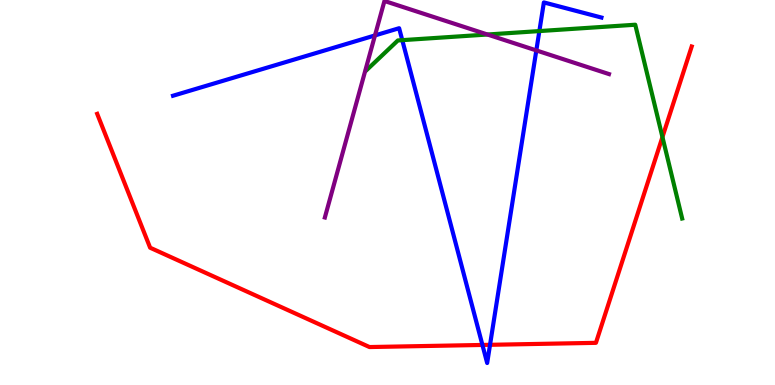[{'lines': ['blue', 'red'], 'intersections': [{'x': 6.22, 'y': 1.04}, {'x': 6.32, 'y': 1.04}]}, {'lines': ['green', 'red'], 'intersections': [{'x': 8.55, 'y': 6.44}]}, {'lines': ['purple', 'red'], 'intersections': []}, {'lines': ['blue', 'green'], 'intersections': [{'x': 5.19, 'y': 8.96}, {'x': 6.96, 'y': 9.19}]}, {'lines': ['blue', 'purple'], 'intersections': [{'x': 4.84, 'y': 9.08}, {'x': 6.92, 'y': 8.69}]}, {'lines': ['green', 'purple'], 'intersections': [{'x': 6.29, 'y': 9.1}]}]